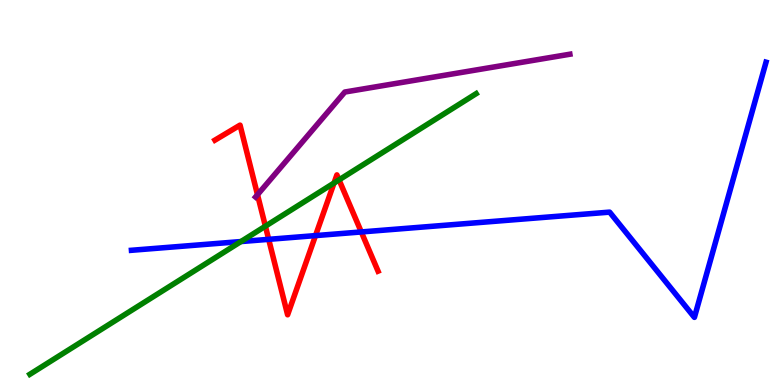[{'lines': ['blue', 'red'], 'intersections': [{'x': 3.47, 'y': 3.78}, {'x': 4.07, 'y': 3.88}, {'x': 4.66, 'y': 3.98}]}, {'lines': ['green', 'red'], 'intersections': [{'x': 3.42, 'y': 4.13}, {'x': 4.31, 'y': 5.25}, {'x': 4.37, 'y': 5.33}]}, {'lines': ['purple', 'red'], 'intersections': [{'x': 3.32, 'y': 4.94}]}, {'lines': ['blue', 'green'], 'intersections': [{'x': 3.11, 'y': 3.73}]}, {'lines': ['blue', 'purple'], 'intersections': []}, {'lines': ['green', 'purple'], 'intersections': []}]